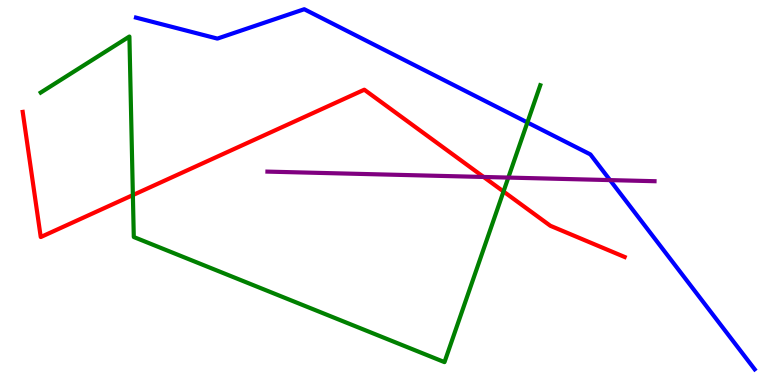[{'lines': ['blue', 'red'], 'intersections': []}, {'lines': ['green', 'red'], 'intersections': [{'x': 1.71, 'y': 4.93}, {'x': 6.5, 'y': 5.03}]}, {'lines': ['purple', 'red'], 'intersections': [{'x': 6.24, 'y': 5.4}]}, {'lines': ['blue', 'green'], 'intersections': [{'x': 6.81, 'y': 6.82}]}, {'lines': ['blue', 'purple'], 'intersections': [{'x': 7.87, 'y': 5.32}]}, {'lines': ['green', 'purple'], 'intersections': [{'x': 6.56, 'y': 5.39}]}]